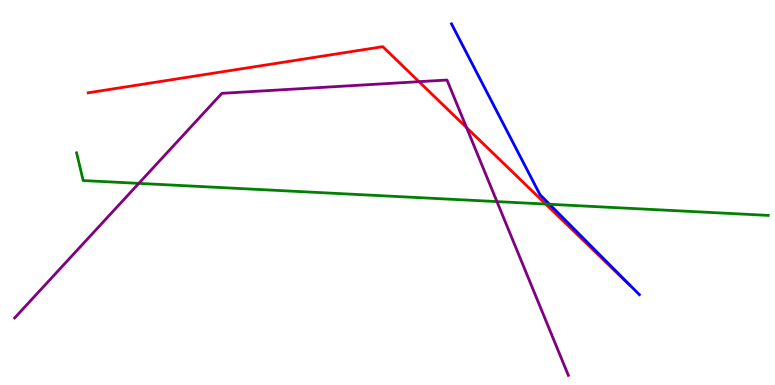[{'lines': ['blue', 'red'], 'intersections': []}, {'lines': ['green', 'red'], 'intersections': [{'x': 7.04, 'y': 4.7}]}, {'lines': ['purple', 'red'], 'intersections': [{'x': 5.41, 'y': 7.88}, {'x': 6.02, 'y': 6.69}]}, {'lines': ['blue', 'green'], 'intersections': [{'x': 7.09, 'y': 4.69}]}, {'lines': ['blue', 'purple'], 'intersections': []}, {'lines': ['green', 'purple'], 'intersections': [{'x': 1.79, 'y': 5.24}, {'x': 6.41, 'y': 4.76}]}]